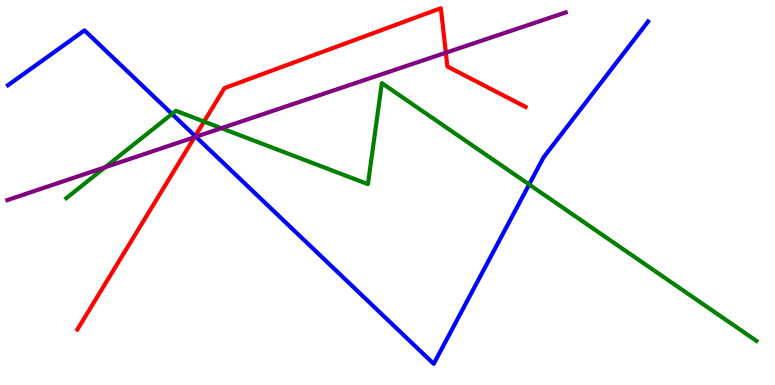[{'lines': ['blue', 'red'], 'intersections': [{'x': 2.52, 'y': 6.47}]}, {'lines': ['green', 'red'], 'intersections': [{'x': 2.63, 'y': 6.84}]}, {'lines': ['purple', 'red'], 'intersections': [{'x': 2.51, 'y': 6.44}, {'x': 5.75, 'y': 8.63}]}, {'lines': ['blue', 'green'], 'intersections': [{'x': 2.22, 'y': 7.04}, {'x': 6.83, 'y': 5.21}]}, {'lines': ['blue', 'purple'], 'intersections': [{'x': 2.53, 'y': 6.45}]}, {'lines': ['green', 'purple'], 'intersections': [{'x': 1.36, 'y': 5.66}, {'x': 2.86, 'y': 6.67}]}]